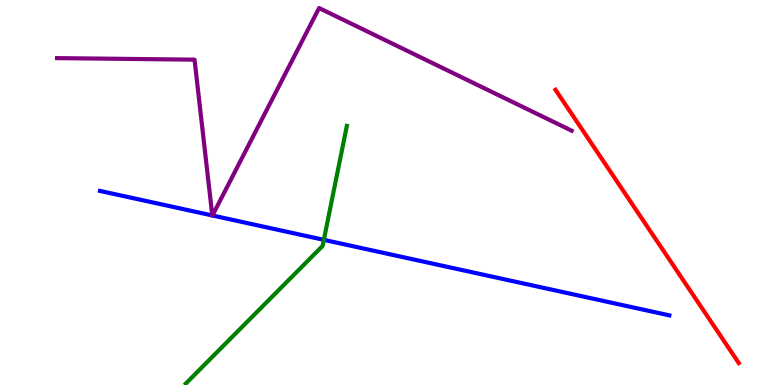[{'lines': ['blue', 'red'], 'intersections': []}, {'lines': ['green', 'red'], 'intersections': []}, {'lines': ['purple', 'red'], 'intersections': []}, {'lines': ['blue', 'green'], 'intersections': [{'x': 4.18, 'y': 3.77}]}, {'lines': ['blue', 'purple'], 'intersections': [{'x': 2.74, 'y': 4.4}, {'x': 2.74, 'y': 4.4}]}, {'lines': ['green', 'purple'], 'intersections': []}]